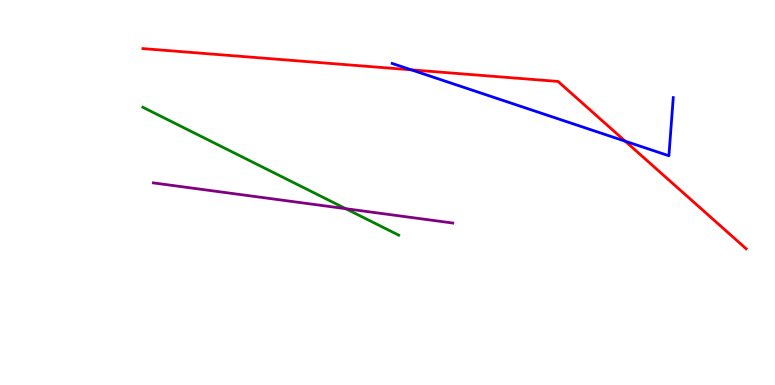[{'lines': ['blue', 'red'], 'intersections': [{'x': 5.31, 'y': 8.19}, {'x': 8.07, 'y': 6.33}]}, {'lines': ['green', 'red'], 'intersections': []}, {'lines': ['purple', 'red'], 'intersections': []}, {'lines': ['blue', 'green'], 'intersections': []}, {'lines': ['blue', 'purple'], 'intersections': []}, {'lines': ['green', 'purple'], 'intersections': [{'x': 4.46, 'y': 4.58}]}]